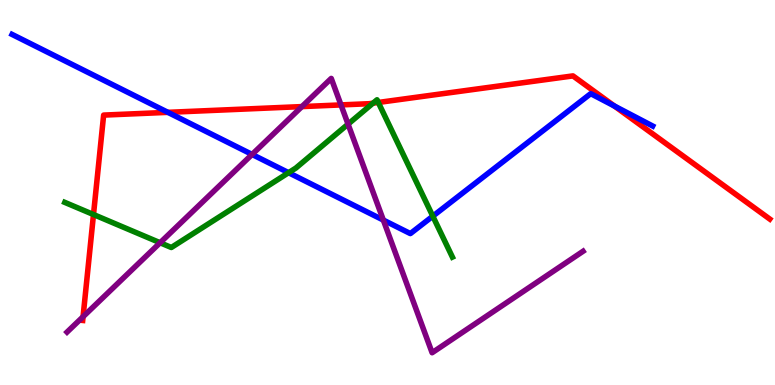[{'lines': ['blue', 'red'], 'intersections': [{'x': 2.17, 'y': 7.08}, {'x': 7.93, 'y': 7.25}]}, {'lines': ['green', 'red'], 'intersections': [{'x': 1.21, 'y': 4.43}, {'x': 4.81, 'y': 7.32}, {'x': 4.88, 'y': 7.34}]}, {'lines': ['purple', 'red'], 'intersections': [{'x': 1.07, 'y': 1.77}, {'x': 3.9, 'y': 7.23}, {'x': 4.4, 'y': 7.27}]}, {'lines': ['blue', 'green'], 'intersections': [{'x': 3.72, 'y': 5.51}, {'x': 5.58, 'y': 4.39}]}, {'lines': ['blue', 'purple'], 'intersections': [{'x': 3.25, 'y': 5.99}, {'x': 4.95, 'y': 4.28}]}, {'lines': ['green', 'purple'], 'intersections': [{'x': 2.07, 'y': 3.69}, {'x': 4.49, 'y': 6.78}]}]